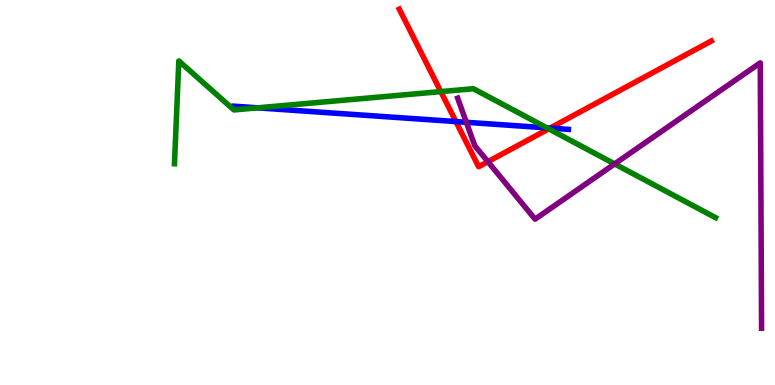[{'lines': ['blue', 'red'], 'intersections': [{'x': 5.88, 'y': 6.84}, {'x': 7.1, 'y': 6.67}]}, {'lines': ['green', 'red'], 'intersections': [{'x': 5.69, 'y': 7.62}, {'x': 7.08, 'y': 6.65}]}, {'lines': ['purple', 'red'], 'intersections': [{'x': 6.3, 'y': 5.8}]}, {'lines': ['blue', 'green'], 'intersections': [{'x': 3.32, 'y': 7.2}, {'x': 7.06, 'y': 6.68}]}, {'lines': ['blue', 'purple'], 'intersections': [{'x': 6.02, 'y': 6.82}]}, {'lines': ['green', 'purple'], 'intersections': [{'x': 7.93, 'y': 5.74}]}]